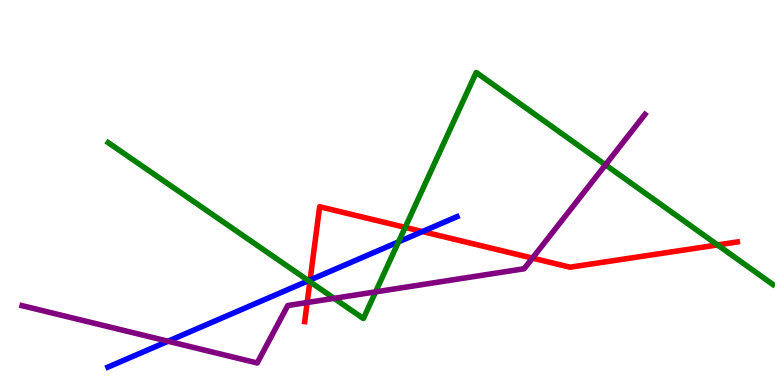[{'lines': ['blue', 'red'], 'intersections': [{'x': 4.0, 'y': 2.73}, {'x': 5.45, 'y': 3.99}]}, {'lines': ['green', 'red'], 'intersections': [{'x': 4.0, 'y': 2.68}, {'x': 5.23, 'y': 4.09}, {'x': 9.26, 'y': 3.64}]}, {'lines': ['purple', 'red'], 'intersections': [{'x': 3.96, 'y': 2.14}, {'x': 6.87, 'y': 3.3}]}, {'lines': ['blue', 'green'], 'intersections': [{'x': 3.98, 'y': 2.71}, {'x': 5.14, 'y': 3.72}]}, {'lines': ['blue', 'purple'], 'intersections': [{'x': 2.17, 'y': 1.14}]}, {'lines': ['green', 'purple'], 'intersections': [{'x': 4.31, 'y': 2.25}, {'x': 4.85, 'y': 2.42}, {'x': 7.81, 'y': 5.72}]}]